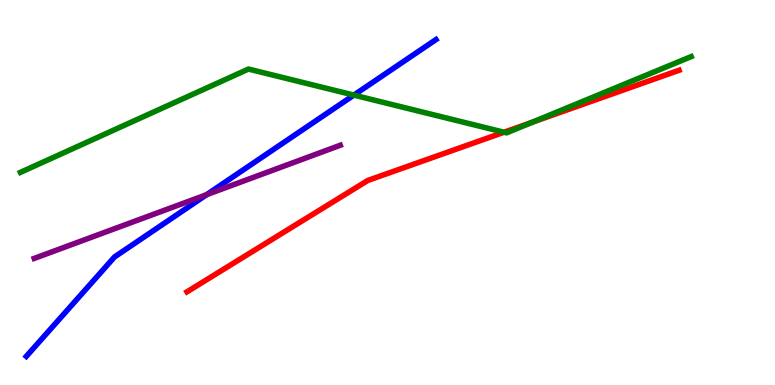[{'lines': ['blue', 'red'], 'intersections': []}, {'lines': ['green', 'red'], 'intersections': [{'x': 6.5, 'y': 6.57}, {'x': 6.87, 'y': 6.83}]}, {'lines': ['purple', 'red'], 'intersections': []}, {'lines': ['blue', 'green'], 'intersections': [{'x': 4.57, 'y': 7.53}]}, {'lines': ['blue', 'purple'], 'intersections': [{'x': 2.67, 'y': 4.94}]}, {'lines': ['green', 'purple'], 'intersections': []}]